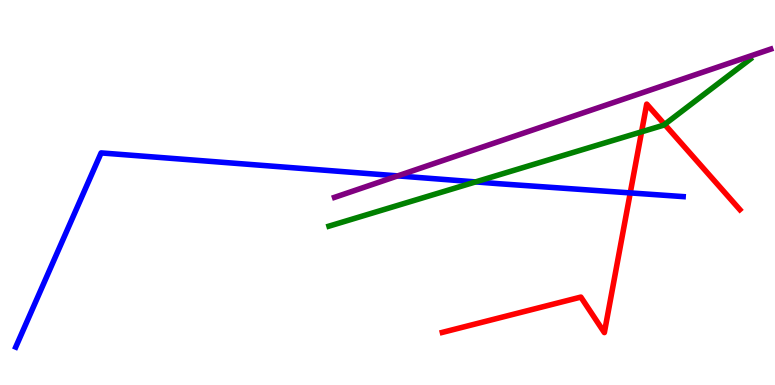[{'lines': ['blue', 'red'], 'intersections': [{'x': 8.13, 'y': 4.99}]}, {'lines': ['green', 'red'], 'intersections': [{'x': 8.28, 'y': 6.58}, {'x': 8.58, 'y': 6.77}]}, {'lines': ['purple', 'red'], 'intersections': []}, {'lines': ['blue', 'green'], 'intersections': [{'x': 6.14, 'y': 5.28}]}, {'lines': ['blue', 'purple'], 'intersections': [{'x': 5.13, 'y': 5.43}]}, {'lines': ['green', 'purple'], 'intersections': []}]